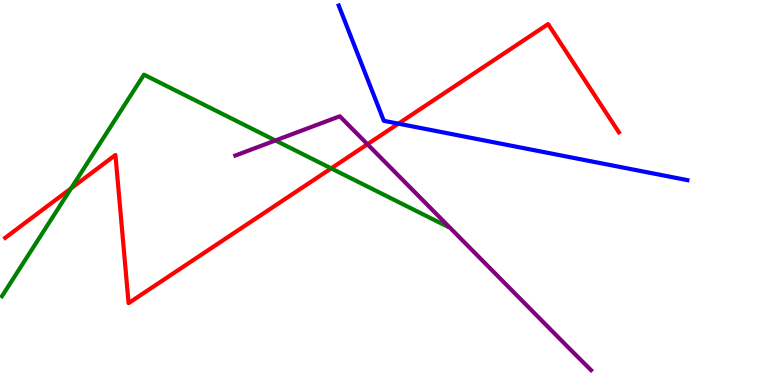[{'lines': ['blue', 'red'], 'intersections': [{'x': 5.14, 'y': 6.79}]}, {'lines': ['green', 'red'], 'intersections': [{'x': 0.918, 'y': 5.11}, {'x': 4.27, 'y': 5.63}]}, {'lines': ['purple', 'red'], 'intersections': [{'x': 4.74, 'y': 6.25}]}, {'lines': ['blue', 'green'], 'intersections': []}, {'lines': ['blue', 'purple'], 'intersections': []}, {'lines': ['green', 'purple'], 'intersections': [{'x': 3.55, 'y': 6.35}]}]